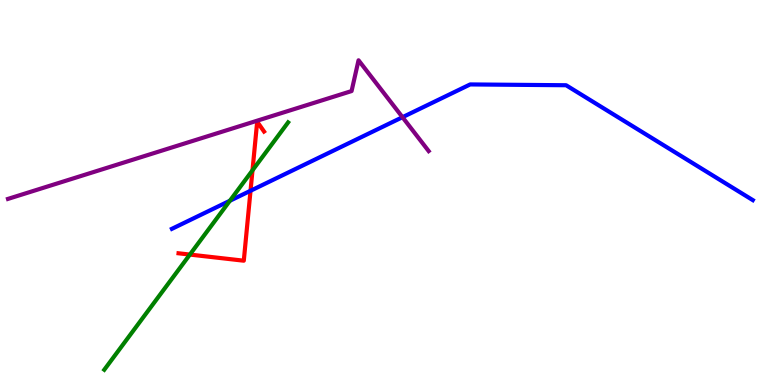[{'lines': ['blue', 'red'], 'intersections': [{'x': 3.23, 'y': 5.05}]}, {'lines': ['green', 'red'], 'intersections': [{'x': 2.45, 'y': 3.39}, {'x': 3.26, 'y': 5.58}]}, {'lines': ['purple', 'red'], 'intersections': []}, {'lines': ['blue', 'green'], 'intersections': [{'x': 2.97, 'y': 4.79}]}, {'lines': ['blue', 'purple'], 'intersections': [{'x': 5.19, 'y': 6.96}]}, {'lines': ['green', 'purple'], 'intersections': []}]